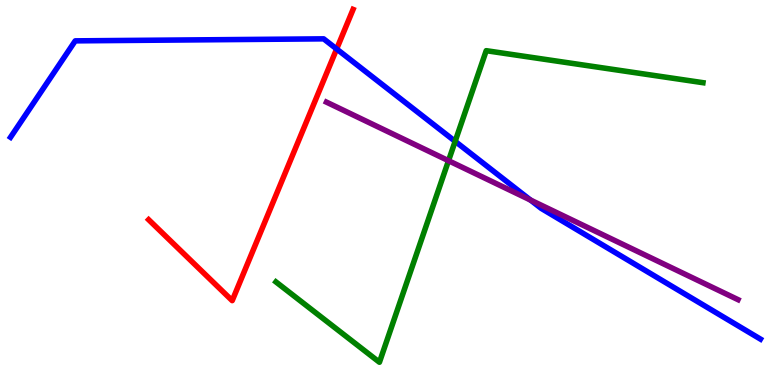[{'lines': ['blue', 'red'], 'intersections': [{'x': 4.34, 'y': 8.73}]}, {'lines': ['green', 'red'], 'intersections': []}, {'lines': ['purple', 'red'], 'intersections': []}, {'lines': ['blue', 'green'], 'intersections': [{'x': 5.87, 'y': 6.33}]}, {'lines': ['blue', 'purple'], 'intersections': [{'x': 6.85, 'y': 4.8}]}, {'lines': ['green', 'purple'], 'intersections': [{'x': 5.79, 'y': 5.83}]}]